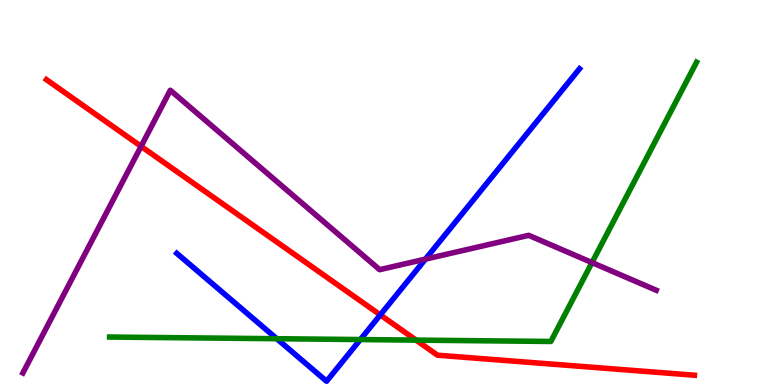[{'lines': ['blue', 'red'], 'intersections': [{'x': 4.91, 'y': 1.82}]}, {'lines': ['green', 'red'], 'intersections': [{'x': 5.37, 'y': 1.17}]}, {'lines': ['purple', 'red'], 'intersections': [{'x': 1.82, 'y': 6.2}]}, {'lines': ['blue', 'green'], 'intersections': [{'x': 3.57, 'y': 1.2}, {'x': 4.65, 'y': 1.18}]}, {'lines': ['blue', 'purple'], 'intersections': [{'x': 5.49, 'y': 3.27}]}, {'lines': ['green', 'purple'], 'intersections': [{'x': 7.64, 'y': 3.18}]}]